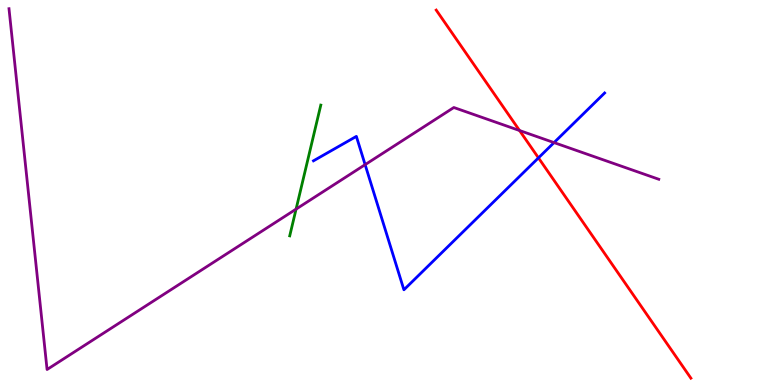[{'lines': ['blue', 'red'], 'intersections': [{'x': 6.95, 'y': 5.9}]}, {'lines': ['green', 'red'], 'intersections': []}, {'lines': ['purple', 'red'], 'intersections': [{'x': 6.7, 'y': 6.61}]}, {'lines': ['blue', 'green'], 'intersections': []}, {'lines': ['blue', 'purple'], 'intersections': [{'x': 4.71, 'y': 5.72}, {'x': 7.15, 'y': 6.3}]}, {'lines': ['green', 'purple'], 'intersections': [{'x': 3.82, 'y': 4.57}]}]